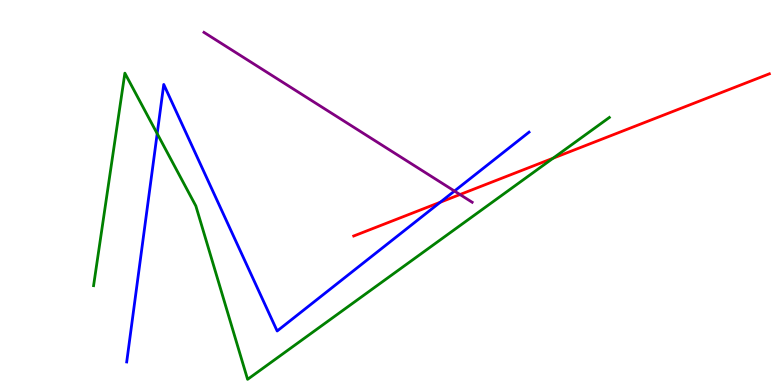[{'lines': ['blue', 'red'], 'intersections': [{'x': 5.68, 'y': 4.75}]}, {'lines': ['green', 'red'], 'intersections': [{'x': 7.14, 'y': 5.89}]}, {'lines': ['purple', 'red'], 'intersections': [{'x': 5.94, 'y': 4.95}]}, {'lines': ['blue', 'green'], 'intersections': [{'x': 2.03, 'y': 6.53}]}, {'lines': ['blue', 'purple'], 'intersections': [{'x': 5.86, 'y': 5.04}]}, {'lines': ['green', 'purple'], 'intersections': []}]